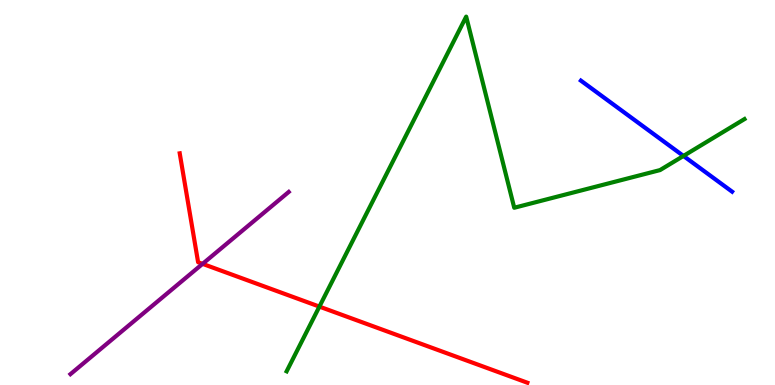[{'lines': ['blue', 'red'], 'intersections': []}, {'lines': ['green', 'red'], 'intersections': [{'x': 4.12, 'y': 2.04}]}, {'lines': ['purple', 'red'], 'intersections': [{'x': 2.61, 'y': 3.15}]}, {'lines': ['blue', 'green'], 'intersections': [{'x': 8.82, 'y': 5.95}]}, {'lines': ['blue', 'purple'], 'intersections': []}, {'lines': ['green', 'purple'], 'intersections': []}]